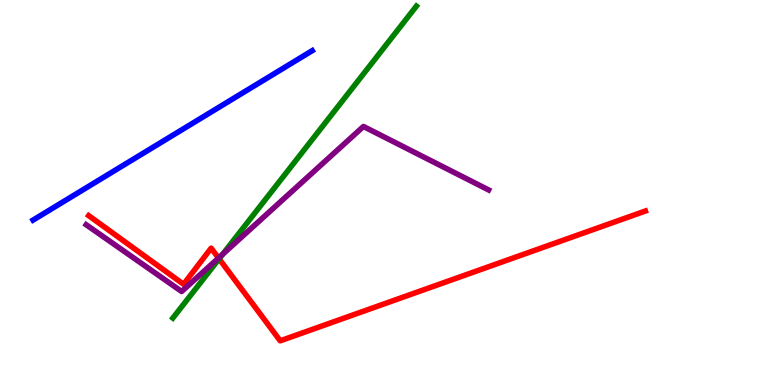[{'lines': ['blue', 'red'], 'intersections': []}, {'lines': ['green', 'red'], 'intersections': [{'x': 2.83, 'y': 3.28}]}, {'lines': ['purple', 'red'], 'intersections': [{'x': 2.82, 'y': 3.3}]}, {'lines': ['blue', 'green'], 'intersections': []}, {'lines': ['blue', 'purple'], 'intersections': []}, {'lines': ['green', 'purple'], 'intersections': [{'x': 2.87, 'y': 3.4}]}]